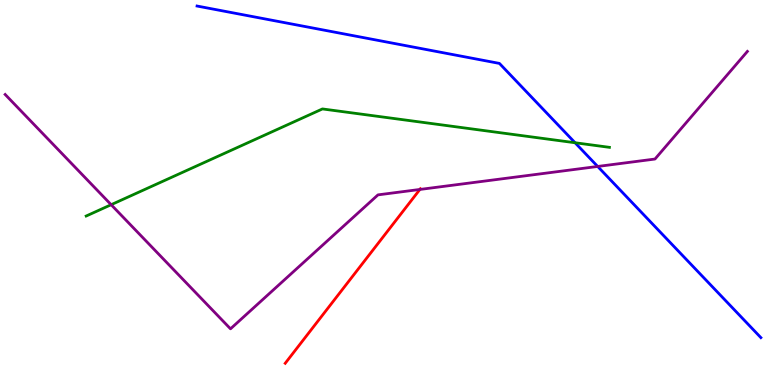[{'lines': ['blue', 'red'], 'intersections': []}, {'lines': ['green', 'red'], 'intersections': []}, {'lines': ['purple', 'red'], 'intersections': [{'x': 5.42, 'y': 5.08}]}, {'lines': ['blue', 'green'], 'intersections': [{'x': 7.42, 'y': 6.29}]}, {'lines': ['blue', 'purple'], 'intersections': [{'x': 7.71, 'y': 5.68}]}, {'lines': ['green', 'purple'], 'intersections': [{'x': 1.43, 'y': 4.68}]}]